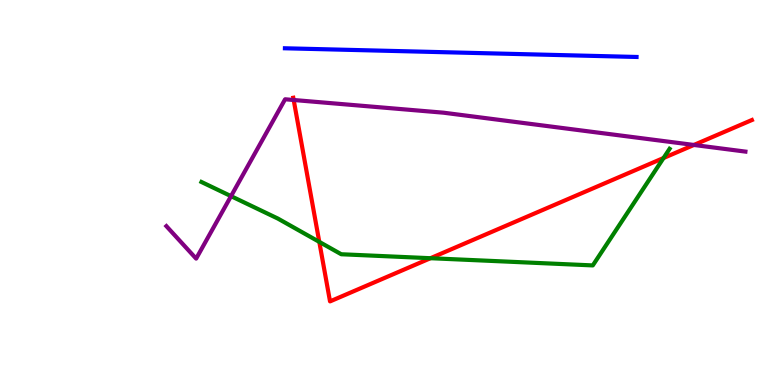[{'lines': ['blue', 'red'], 'intersections': []}, {'lines': ['green', 'red'], 'intersections': [{'x': 4.12, 'y': 3.72}, {'x': 5.55, 'y': 3.29}, {'x': 8.56, 'y': 5.9}]}, {'lines': ['purple', 'red'], 'intersections': [{'x': 3.79, 'y': 7.4}, {'x': 8.95, 'y': 6.23}]}, {'lines': ['blue', 'green'], 'intersections': []}, {'lines': ['blue', 'purple'], 'intersections': []}, {'lines': ['green', 'purple'], 'intersections': [{'x': 2.98, 'y': 4.91}]}]